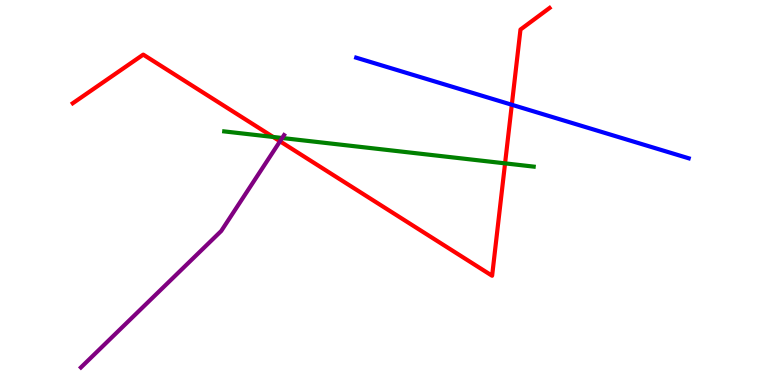[{'lines': ['blue', 'red'], 'intersections': [{'x': 6.6, 'y': 7.28}]}, {'lines': ['green', 'red'], 'intersections': [{'x': 3.52, 'y': 6.44}, {'x': 6.52, 'y': 5.76}]}, {'lines': ['purple', 'red'], 'intersections': [{'x': 3.61, 'y': 6.33}]}, {'lines': ['blue', 'green'], 'intersections': []}, {'lines': ['blue', 'purple'], 'intersections': []}, {'lines': ['green', 'purple'], 'intersections': [{'x': 3.64, 'y': 6.42}]}]